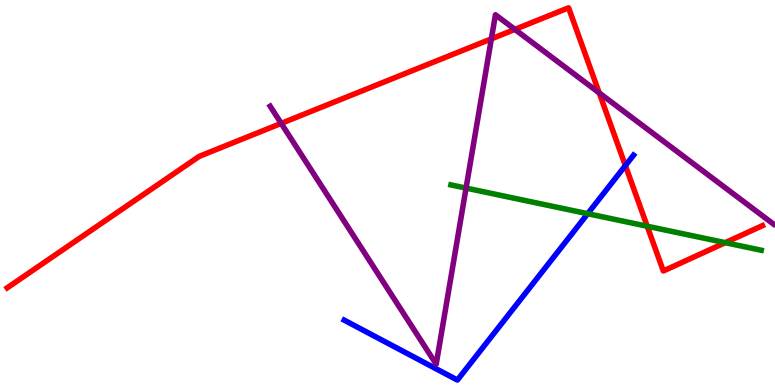[{'lines': ['blue', 'red'], 'intersections': [{'x': 8.07, 'y': 5.7}]}, {'lines': ['green', 'red'], 'intersections': [{'x': 8.35, 'y': 4.12}, {'x': 9.36, 'y': 3.7}]}, {'lines': ['purple', 'red'], 'intersections': [{'x': 3.63, 'y': 6.8}, {'x': 6.34, 'y': 8.99}, {'x': 6.64, 'y': 9.24}, {'x': 7.73, 'y': 7.59}]}, {'lines': ['blue', 'green'], 'intersections': [{'x': 7.58, 'y': 4.45}]}, {'lines': ['blue', 'purple'], 'intersections': []}, {'lines': ['green', 'purple'], 'intersections': [{'x': 6.01, 'y': 5.11}]}]